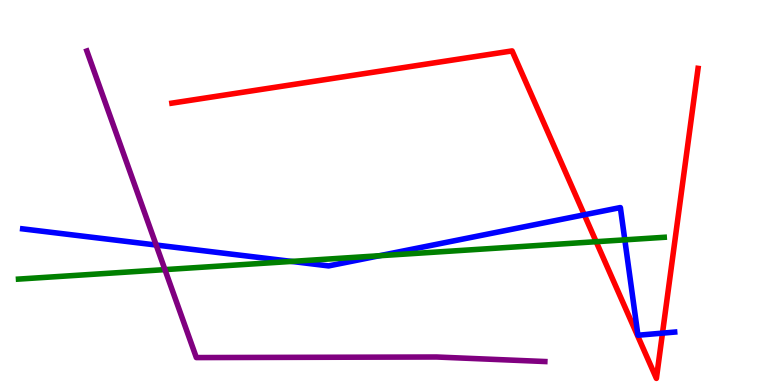[{'lines': ['blue', 'red'], 'intersections': [{'x': 7.54, 'y': 4.42}, {'x': 8.55, 'y': 1.35}]}, {'lines': ['green', 'red'], 'intersections': [{'x': 7.69, 'y': 3.72}]}, {'lines': ['purple', 'red'], 'intersections': []}, {'lines': ['blue', 'green'], 'intersections': [{'x': 3.76, 'y': 3.21}, {'x': 4.9, 'y': 3.36}, {'x': 8.06, 'y': 3.77}]}, {'lines': ['blue', 'purple'], 'intersections': [{'x': 2.01, 'y': 3.64}]}, {'lines': ['green', 'purple'], 'intersections': [{'x': 2.13, 'y': 3.0}]}]